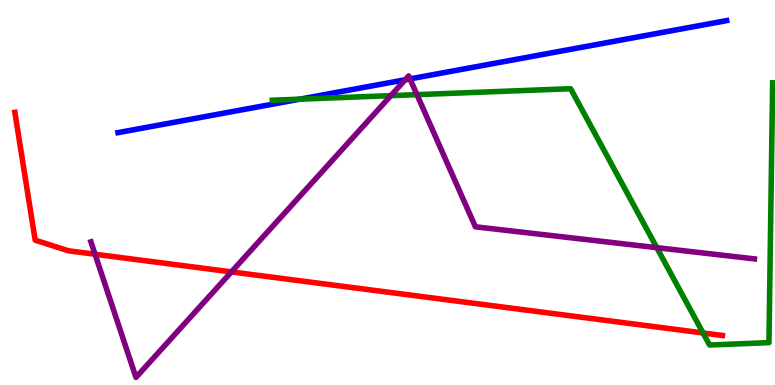[{'lines': ['blue', 'red'], 'intersections': []}, {'lines': ['green', 'red'], 'intersections': [{'x': 9.07, 'y': 1.35}]}, {'lines': ['purple', 'red'], 'intersections': [{'x': 1.23, 'y': 3.4}, {'x': 2.99, 'y': 2.94}]}, {'lines': ['blue', 'green'], 'intersections': [{'x': 3.87, 'y': 7.42}]}, {'lines': ['blue', 'purple'], 'intersections': [{'x': 5.23, 'y': 7.93}, {'x': 5.29, 'y': 7.95}]}, {'lines': ['green', 'purple'], 'intersections': [{'x': 5.04, 'y': 7.52}, {'x': 5.38, 'y': 7.54}, {'x': 8.47, 'y': 3.57}]}]